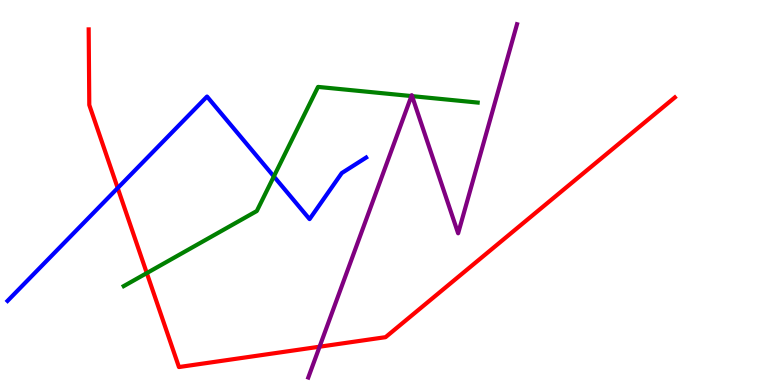[{'lines': ['blue', 'red'], 'intersections': [{'x': 1.52, 'y': 5.12}]}, {'lines': ['green', 'red'], 'intersections': [{'x': 1.89, 'y': 2.91}]}, {'lines': ['purple', 'red'], 'intersections': [{'x': 4.12, 'y': 0.995}]}, {'lines': ['blue', 'green'], 'intersections': [{'x': 3.53, 'y': 5.42}]}, {'lines': ['blue', 'purple'], 'intersections': []}, {'lines': ['green', 'purple'], 'intersections': [{'x': 5.31, 'y': 7.5}, {'x': 5.32, 'y': 7.5}]}]